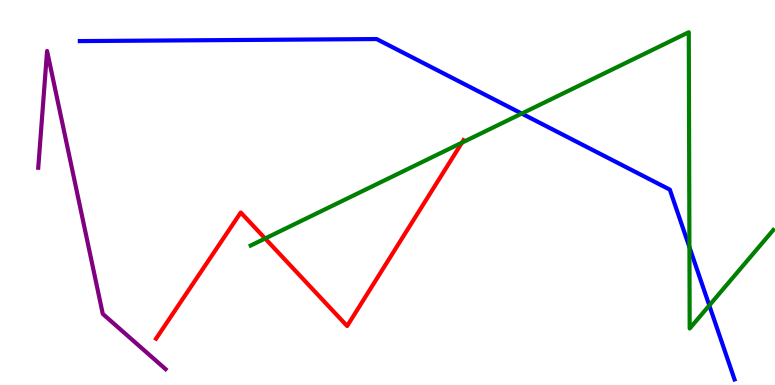[{'lines': ['blue', 'red'], 'intersections': []}, {'lines': ['green', 'red'], 'intersections': [{'x': 3.42, 'y': 3.81}, {'x': 5.96, 'y': 6.29}]}, {'lines': ['purple', 'red'], 'intersections': []}, {'lines': ['blue', 'green'], 'intersections': [{'x': 6.73, 'y': 7.05}, {'x': 8.9, 'y': 3.58}, {'x': 9.15, 'y': 2.07}]}, {'lines': ['blue', 'purple'], 'intersections': []}, {'lines': ['green', 'purple'], 'intersections': []}]